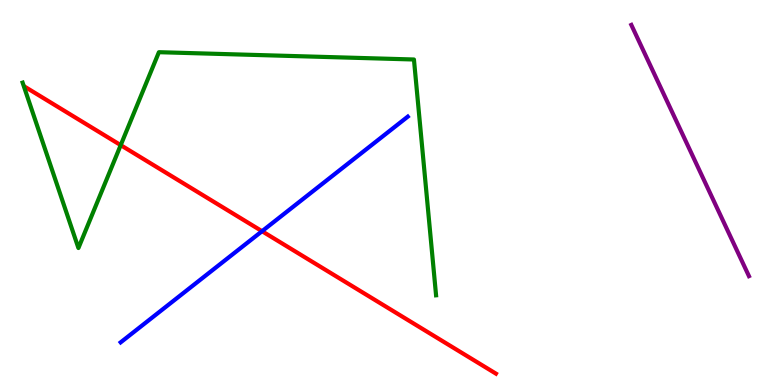[{'lines': ['blue', 'red'], 'intersections': [{'x': 3.38, 'y': 3.99}]}, {'lines': ['green', 'red'], 'intersections': [{'x': 1.56, 'y': 6.23}]}, {'lines': ['purple', 'red'], 'intersections': []}, {'lines': ['blue', 'green'], 'intersections': []}, {'lines': ['blue', 'purple'], 'intersections': []}, {'lines': ['green', 'purple'], 'intersections': []}]